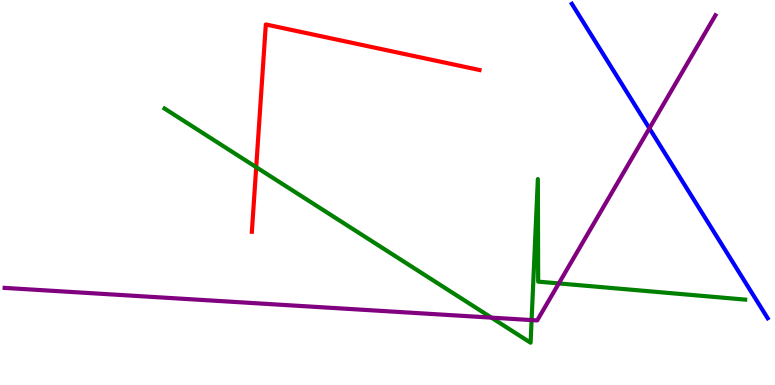[{'lines': ['blue', 'red'], 'intersections': []}, {'lines': ['green', 'red'], 'intersections': [{'x': 3.31, 'y': 5.66}]}, {'lines': ['purple', 'red'], 'intersections': []}, {'lines': ['blue', 'green'], 'intersections': []}, {'lines': ['blue', 'purple'], 'intersections': [{'x': 8.38, 'y': 6.67}]}, {'lines': ['green', 'purple'], 'intersections': [{'x': 6.34, 'y': 1.75}, {'x': 6.86, 'y': 1.69}, {'x': 7.21, 'y': 2.64}]}]